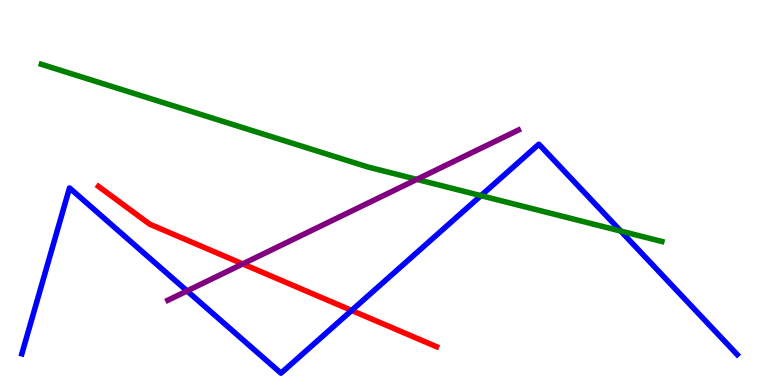[{'lines': ['blue', 'red'], 'intersections': [{'x': 4.54, 'y': 1.94}]}, {'lines': ['green', 'red'], 'intersections': []}, {'lines': ['purple', 'red'], 'intersections': [{'x': 3.13, 'y': 3.15}]}, {'lines': ['blue', 'green'], 'intersections': [{'x': 6.21, 'y': 4.92}, {'x': 8.01, 'y': 4.0}]}, {'lines': ['blue', 'purple'], 'intersections': [{'x': 2.41, 'y': 2.44}]}, {'lines': ['green', 'purple'], 'intersections': [{'x': 5.38, 'y': 5.34}]}]